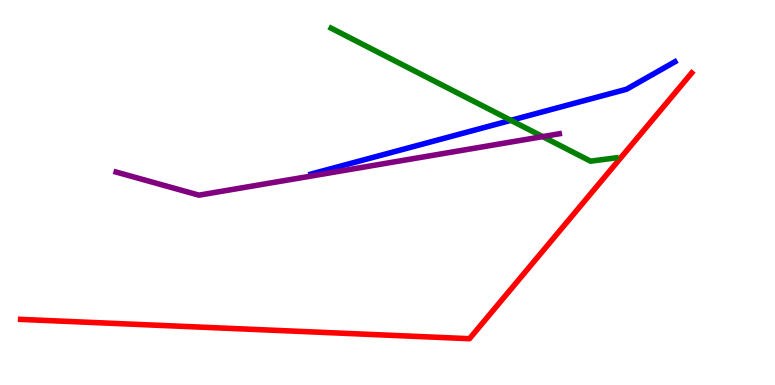[{'lines': ['blue', 'red'], 'intersections': []}, {'lines': ['green', 'red'], 'intersections': []}, {'lines': ['purple', 'red'], 'intersections': []}, {'lines': ['blue', 'green'], 'intersections': [{'x': 6.59, 'y': 6.87}]}, {'lines': ['blue', 'purple'], 'intersections': []}, {'lines': ['green', 'purple'], 'intersections': [{'x': 7.0, 'y': 6.45}]}]